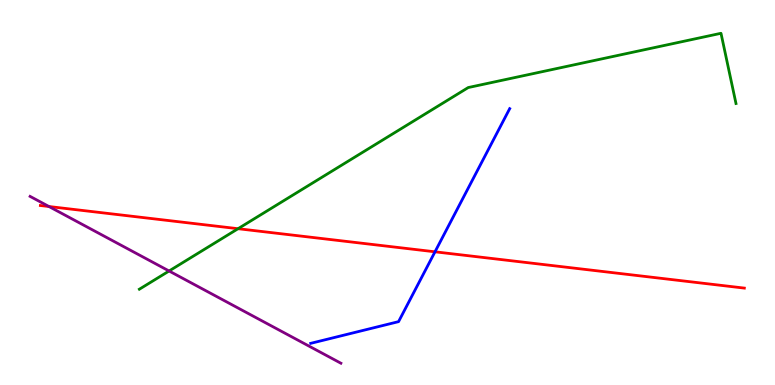[{'lines': ['blue', 'red'], 'intersections': [{'x': 5.61, 'y': 3.46}]}, {'lines': ['green', 'red'], 'intersections': [{'x': 3.07, 'y': 4.06}]}, {'lines': ['purple', 'red'], 'intersections': [{'x': 0.632, 'y': 4.64}]}, {'lines': ['blue', 'green'], 'intersections': []}, {'lines': ['blue', 'purple'], 'intersections': []}, {'lines': ['green', 'purple'], 'intersections': [{'x': 2.18, 'y': 2.96}]}]